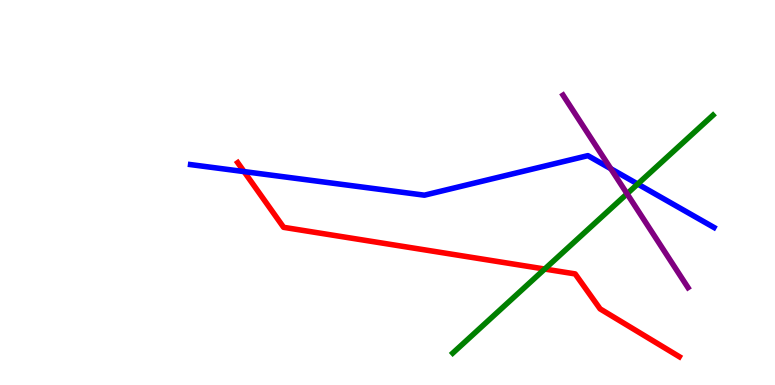[{'lines': ['blue', 'red'], 'intersections': [{'x': 3.15, 'y': 5.54}]}, {'lines': ['green', 'red'], 'intersections': [{'x': 7.03, 'y': 3.01}]}, {'lines': ['purple', 'red'], 'intersections': []}, {'lines': ['blue', 'green'], 'intersections': [{'x': 8.23, 'y': 5.22}]}, {'lines': ['blue', 'purple'], 'intersections': [{'x': 7.88, 'y': 5.62}]}, {'lines': ['green', 'purple'], 'intersections': [{'x': 8.09, 'y': 4.97}]}]